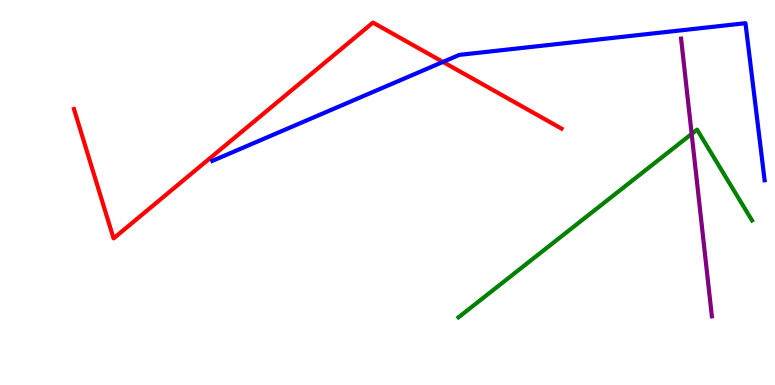[{'lines': ['blue', 'red'], 'intersections': [{'x': 5.72, 'y': 8.39}]}, {'lines': ['green', 'red'], 'intersections': []}, {'lines': ['purple', 'red'], 'intersections': []}, {'lines': ['blue', 'green'], 'intersections': []}, {'lines': ['blue', 'purple'], 'intersections': []}, {'lines': ['green', 'purple'], 'intersections': [{'x': 8.92, 'y': 6.52}]}]